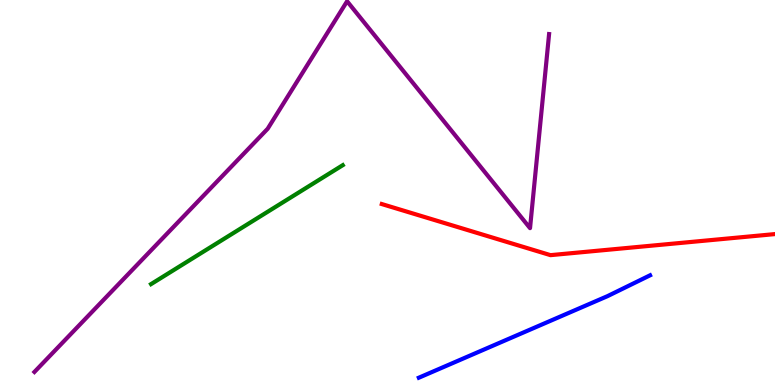[{'lines': ['blue', 'red'], 'intersections': []}, {'lines': ['green', 'red'], 'intersections': []}, {'lines': ['purple', 'red'], 'intersections': []}, {'lines': ['blue', 'green'], 'intersections': []}, {'lines': ['blue', 'purple'], 'intersections': []}, {'lines': ['green', 'purple'], 'intersections': []}]